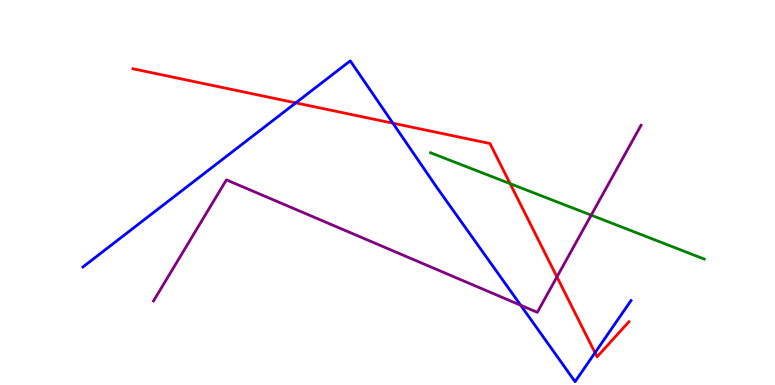[{'lines': ['blue', 'red'], 'intersections': [{'x': 3.82, 'y': 7.33}, {'x': 5.07, 'y': 6.8}, {'x': 7.68, 'y': 0.838}]}, {'lines': ['green', 'red'], 'intersections': [{'x': 6.58, 'y': 5.23}]}, {'lines': ['purple', 'red'], 'intersections': [{'x': 7.19, 'y': 2.81}]}, {'lines': ['blue', 'green'], 'intersections': []}, {'lines': ['blue', 'purple'], 'intersections': [{'x': 6.72, 'y': 2.07}]}, {'lines': ['green', 'purple'], 'intersections': [{'x': 7.63, 'y': 4.41}]}]